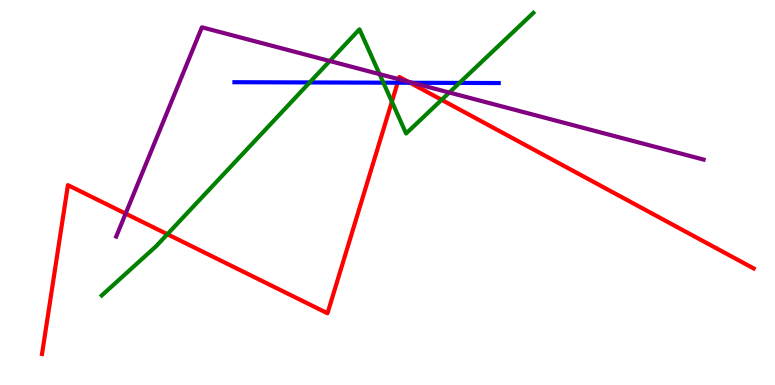[{'lines': ['blue', 'red'], 'intersections': [{'x': 5.13, 'y': 7.85}, {'x': 5.29, 'y': 7.85}]}, {'lines': ['green', 'red'], 'intersections': [{'x': 2.16, 'y': 3.92}, {'x': 5.06, 'y': 7.36}, {'x': 5.7, 'y': 7.41}]}, {'lines': ['purple', 'red'], 'intersections': [{'x': 1.62, 'y': 4.45}, {'x': 5.14, 'y': 7.94}, {'x': 5.26, 'y': 7.88}]}, {'lines': ['blue', 'green'], 'intersections': [{'x': 4.0, 'y': 7.86}, {'x': 4.95, 'y': 7.85}, {'x': 5.93, 'y': 7.85}]}, {'lines': ['blue', 'purple'], 'intersections': [{'x': 5.32, 'y': 7.85}]}, {'lines': ['green', 'purple'], 'intersections': [{'x': 4.26, 'y': 8.42}, {'x': 4.9, 'y': 8.07}, {'x': 5.8, 'y': 7.6}]}]